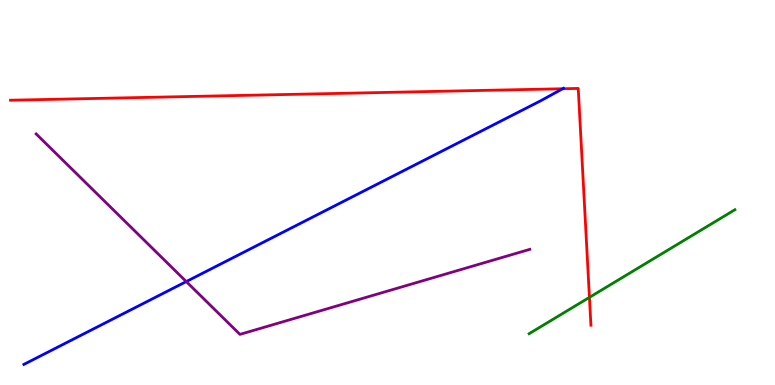[{'lines': ['blue', 'red'], 'intersections': [{'x': 7.26, 'y': 7.69}]}, {'lines': ['green', 'red'], 'intersections': [{'x': 7.61, 'y': 2.28}]}, {'lines': ['purple', 'red'], 'intersections': []}, {'lines': ['blue', 'green'], 'intersections': []}, {'lines': ['blue', 'purple'], 'intersections': [{'x': 2.4, 'y': 2.69}]}, {'lines': ['green', 'purple'], 'intersections': []}]